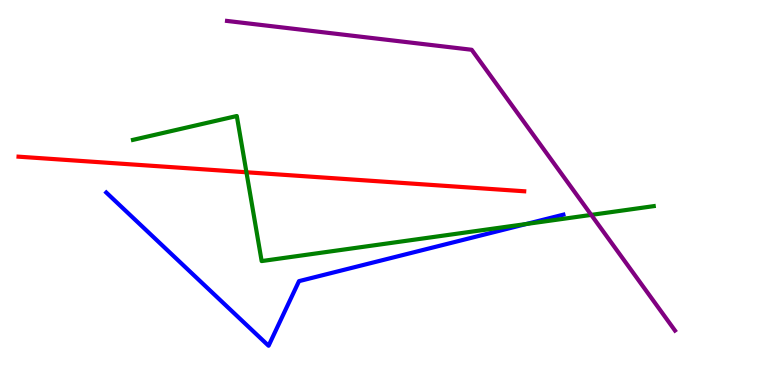[{'lines': ['blue', 'red'], 'intersections': []}, {'lines': ['green', 'red'], 'intersections': [{'x': 3.18, 'y': 5.53}]}, {'lines': ['purple', 'red'], 'intersections': []}, {'lines': ['blue', 'green'], 'intersections': [{'x': 6.79, 'y': 4.18}]}, {'lines': ['blue', 'purple'], 'intersections': []}, {'lines': ['green', 'purple'], 'intersections': [{'x': 7.63, 'y': 4.42}]}]